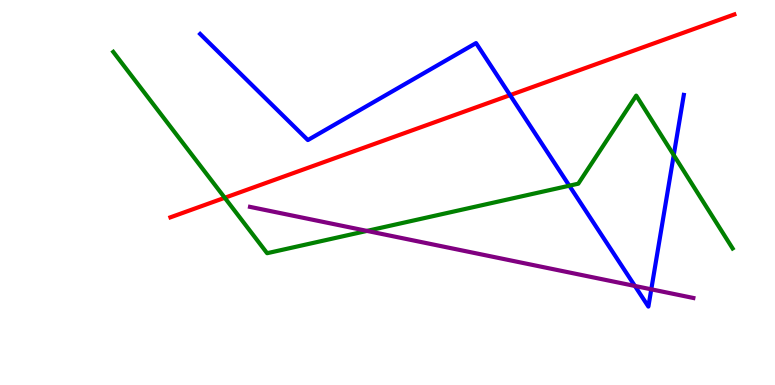[{'lines': ['blue', 'red'], 'intersections': [{'x': 6.58, 'y': 7.53}]}, {'lines': ['green', 'red'], 'intersections': [{'x': 2.9, 'y': 4.86}]}, {'lines': ['purple', 'red'], 'intersections': []}, {'lines': ['blue', 'green'], 'intersections': [{'x': 7.35, 'y': 5.18}, {'x': 8.69, 'y': 5.97}]}, {'lines': ['blue', 'purple'], 'intersections': [{'x': 8.19, 'y': 2.57}, {'x': 8.4, 'y': 2.49}]}, {'lines': ['green', 'purple'], 'intersections': [{'x': 4.74, 'y': 4.0}]}]